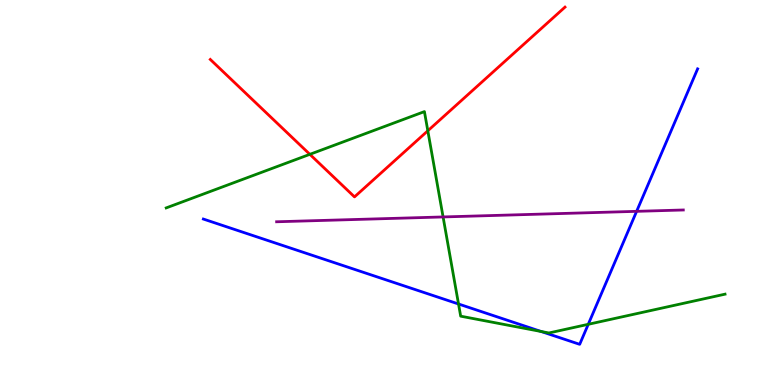[{'lines': ['blue', 'red'], 'intersections': []}, {'lines': ['green', 'red'], 'intersections': [{'x': 4.0, 'y': 5.99}, {'x': 5.52, 'y': 6.6}]}, {'lines': ['purple', 'red'], 'intersections': []}, {'lines': ['blue', 'green'], 'intersections': [{'x': 5.92, 'y': 2.1}, {'x': 6.98, 'y': 1.39}, {'x': 7.59, 'y': 1.58}]}, {'lines': ['blue', 'purple'], 'intersections': [{'x': 8.21, 'y': 4.51}]}, {'lines': ['green', 'purple'], 'intersections': [{'x': 5.72, 'y': 4.37}]}]